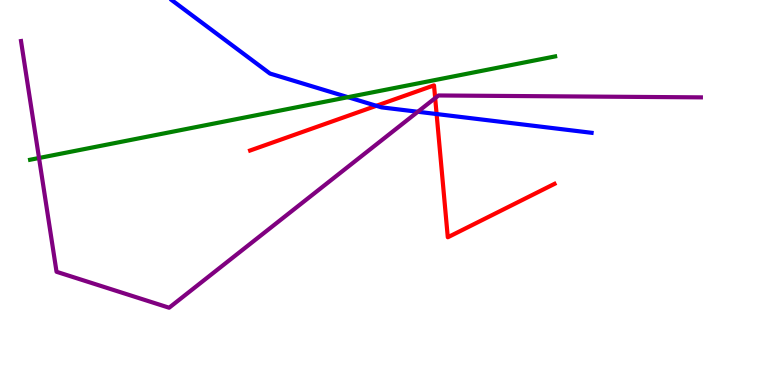[{'lines': ['blue', 'red'], 'intersections': [{'x': 4.86, 'y': 7.25}, {'x': 5.63, 'y': 7.04}]}, {'lines': ['green', 'red'], 'intersections': []}, {'lines': ['purple', 'red'], 'intersections': [{'x': 5.62, 'y': 7.45}]}, {'lines': ['blue', 'green'], 'intersections': [{'x': 4.49, 'y': 7.48}]}, {'lines': ['blue', 'purple'], 'intersections': [{'x': 5.39, 'y': 7.1}]}, {'lines': ['green', 'purple'], 'intersections': [{'x': 0.504, 'y': 5.9}]}]